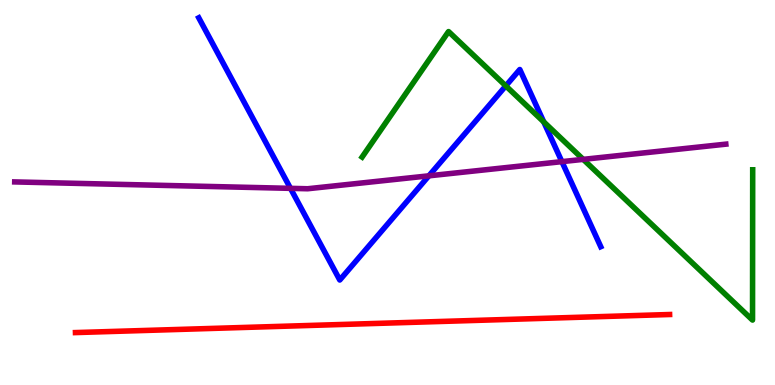[{'lines': ['blue', 'red'], 'intersections': []}, {'lines': ['green', 'red'], 'intersections': []}, {'lines': ['purple', 'red'], 'intersections': []}, {'lines': ['blue', 'green'], 'intersections': [{'x': 6.53, 'y': 7.77}, {'x': 7.02, 'y': 6.83}]}, {'lines': ['blue', 'purple'], 'intersections': [{'x': 3.75, 'y': 5.11}, {'x': 5.53, 'y': 5.43}, {'x': 7.25, 'y': 5.8}]}, {'lines': ['green', 'purple'], 'intersections': [{'x': 7.53, 'y': 5.86}]}]